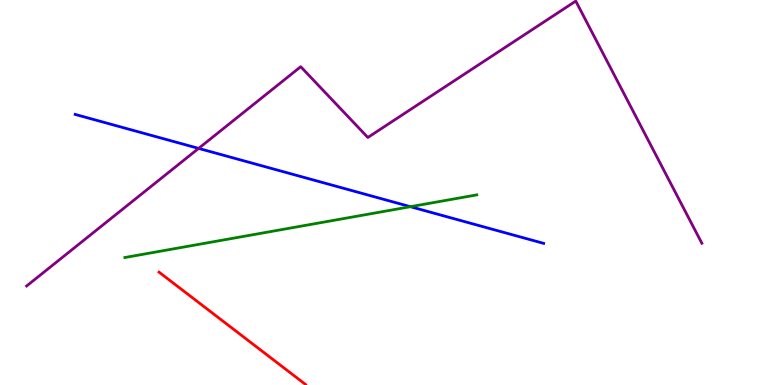[{'lines': ['blue', 'red'], 'intersections': []}, {'lines': ['green', 'red'], 'intersections': []}, {'lines': ['purple', 'red'], 'intersections': []}, {'lines': ['blue', 'green'], 'intersections': [{'x': 5.3, 'y': 4.63}]}, {'lines': ['blue', 'purple'], 'intersections': [{'x': 2.56, 'y': 6.15}]}, {'lines': ['green', 'purple'], 'intersections': []}]